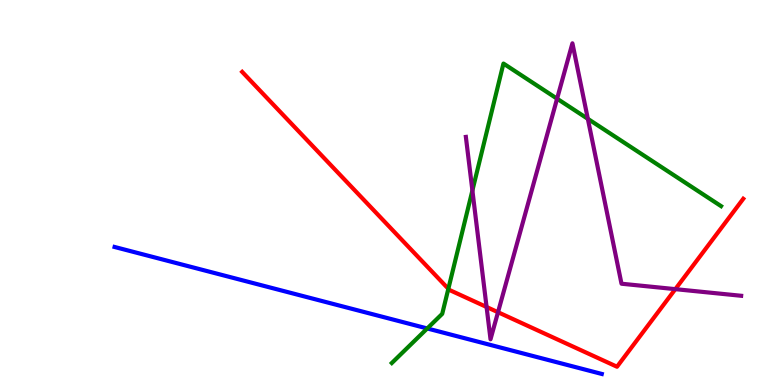[{'lines': ['blue', 'red'], 'intersections': []}, {'lines': ['green', 'red'], 'intersections': [{'x': 5.79, 'y': 2.5}]}, {'lines': ['purple', 'red'], 'intersections': [{'x': 6.28, 'y': 2.03}, {'x': 6.43, 'y': 1.89}, {'x': 8.71, 'y': 2.49}]}, {'lines': ['blue', 'green'], 'intersections': [{'x': 5.51, 'y': 1.47}]}, {'lines': ['blue', 'purple'], 'intersections': []}, {'lines': ['green', 'purple'], 'intersections': [{'x': 6.1, 'y': 5.05}, {'x': 7.19, 'y': 7.44}, {'x': 7.59, 'y': 6.91}]}]